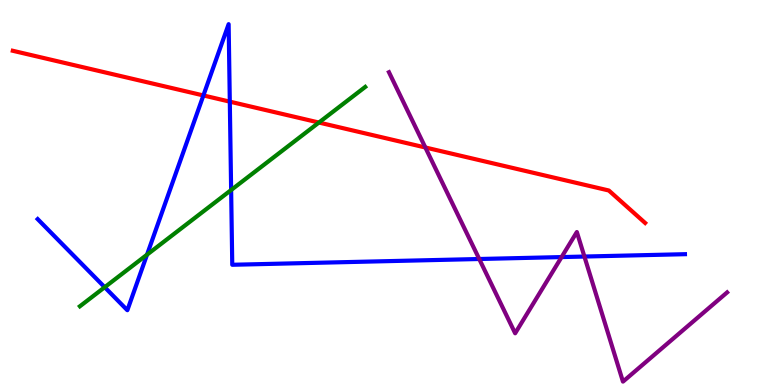[{'lines': ['blue', 'red'], 'intersections': [{'x': 2.62, 'y': 7.52}, {'x': 2.97, 'y': 7.36}]}, {'lines': ['green', 'red'], 'intersections': [{'x': 4.12, 'y': 6.82}]}, {'lines': ['purple', 'red'], 'intersections': [{'x': 5.49, 'y': 6.17}]}, {'lines': ['blue', 'green'], 'intersections': [{'x': 1.35, 'y': 2.54}, {'x': 1.9, 'y': 3.38}, {'x': 2.98, 'y': 5.06}]}, {'lines': ['blue', 'purple'], 'intersections': [{'x': 6.18, 'y': 3.27}, {'x': 7.25, 'y': 3.32}, {'x': 7.54, 'y': 3.34}]}, {'lines': ['green', 'purple'], 'intersections': []}]